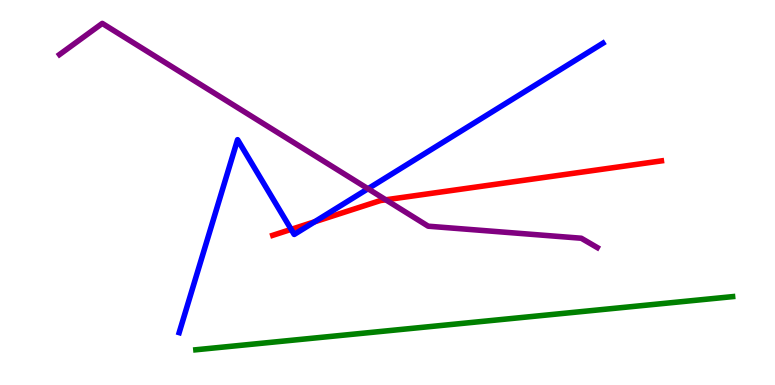[{'lines': ['blue', 'red'], 'intersections': [{'x': 3.76, 'y': 4.04}, {'x': 4.06, 'y': 4.24}]}, {'lines': ['green', 'red'], 'intersections': []}, {'lines': ['purple', 'red'], 'intersections': [{'x': 4.98, 'y': 4.81}]}, {'lines': ['blue', 'green'], 'intersections': []}, {'lines': ['blue', 'purple'], 'intersections': [{'x': 4.75, 'y': 5.1}]}, {'lines': ['green', 'purple'], 'intersections': []}]